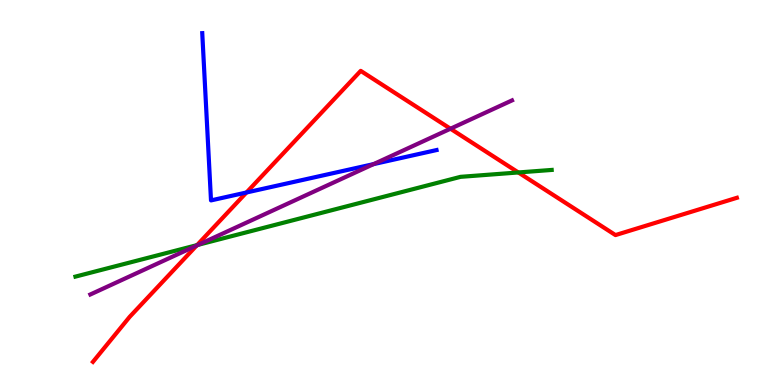[{'lines': ['blue', 'red'], 'intersections': [{'x': 3.18, 'y': 5.0}]}, {'lines': ['green', 'red'], 'intersections': [{'x': 2.54, 'y': 3.63}, {'x': 6.69, 'y': 5.52}]}, {'lines': ['purple', 'red'], 'intersections': [{'x': 2.54, 'y': 3.62}, {'x': 5.81, 'y': 6.66}]}, {'lines': ['blue', 'green'], 'intersections': []}, {'lines': ['blue', 'purple'], 'intersections': [{'x': 4.82, 'y': 5.74}]}, {'lines': ['green', 'purple'], 'intersections': [{'x': 2.56, 'y': 3.64}]}]